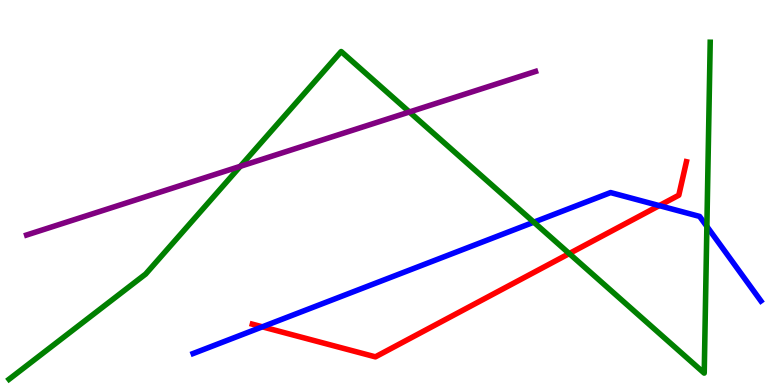[{'lines': ['blue', 'red'], 'intersections': [{'x': 3.39, 'y': 1.51}, {'x': 8.51, 'y': 4.66}]}, {'lines': ['green', 'red'], 'intersections': [{'x': 7.35, 'y': 3.41}]}, {'lines': ['purple', 'red'], 'intersections': []}, {'lines': ['blue', 'green'], 'intersections': [{'x': 6.89, 'y': 4.23}, {'x': 9.12, 'y': 4.12}]}, {'lines': ['blue', 'purple'], 'intersections': []}, {'lines': ['green', 'purple'], 'intersections': [{'x': 3.1, 'y': 5.68}, {'x': 5.28, 'y': 7.09}]}]